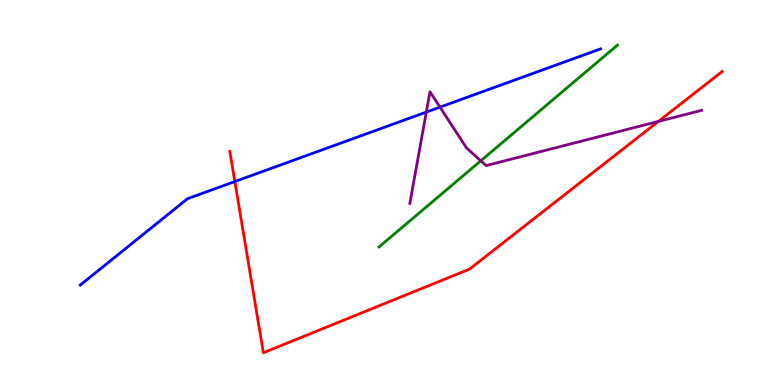[{'lines': ['blue', 'red'], 'intersections': [{'x': 3.03, 'y': 5.28}]}, {'lines': ['green', 'red'], 'intersections': []}, {'lines': ['purple', 'red'], 'intersections': [{'x': 8.49, 'y': 6.85}]}, {'lines': ['blue', 'green'], 'intersections': []}, {'lines': ['blue', 'purple'], 'intersections': [{'x': 5.5, 'y': 7.09}, {'x': 5.68, 'y': 7.22}]}, {'lines': ['green', 'purple'], 'intersections': [{'x': 6.2, 'y': 5.82}]}]